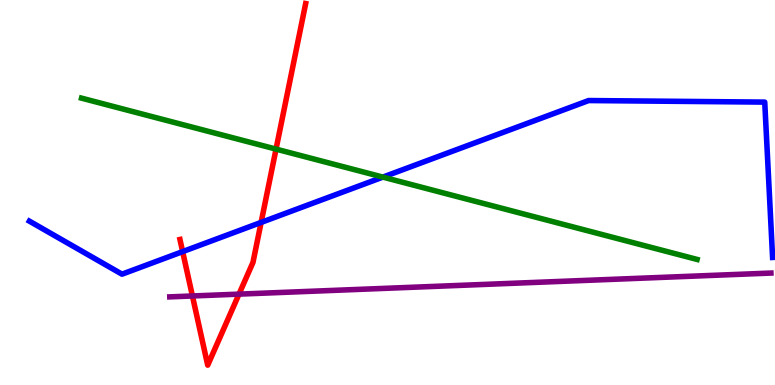[{'lines': ['blue', 'red'], 'intersections': [{'x': 2.36, 'y': 3.46}, {'x': 3.37, 'y': 4.22}]}, {'lines': ['green', 'red'], 'intersections': [{'x': 3.56, 'y': 6.13}]}, {'lines': ['purple', 'red'], 'intersections': [{'x': 2.48, 'y': 2.31}, {'x': 3.08, 'y': 2.36}]}, {'lines': ['blue', 'green'], 'intersections': [{'x': 4.94, 'y': 5.4}]}, {'lines': ['blue', 'purple'], 'intersections': []}, {'lines': ['green', 'purple'], 'intersections': []}]